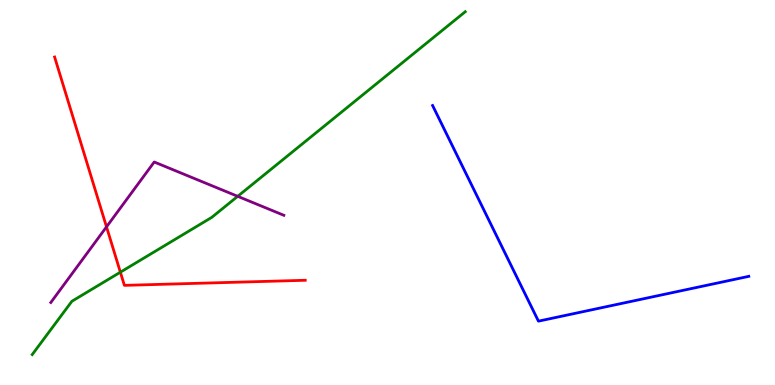[{'lines': ['blue', 'red'], 'intersections': []}, {'lines': ['green', 'red'], 'intersections': [{'x': 1.55, 'y': 2.93}]}, {'lines': ['purple', 'red'], 'intersections': [{'x': 1.37, 'y': 4.11}]}, {'lines': ['blue', 'green'], 'intersections': []}, {'lines': ['blue', 'purple'], 'intersections': []}, {'lines': ['green', 'purple'], 'intersections': [{'x': 3.07, 'y': 4.9}]}]